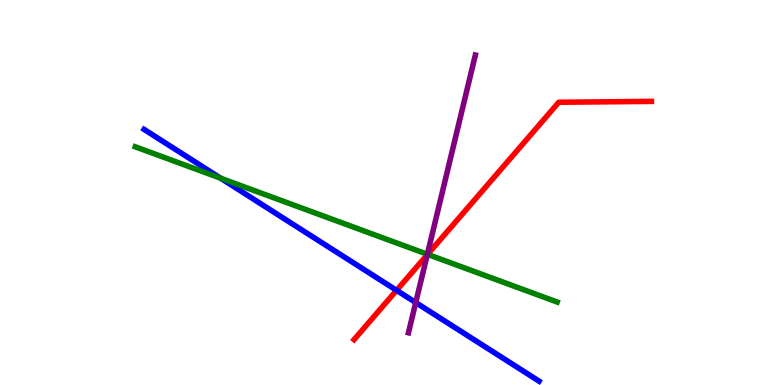[{'lines': ['blue', 'red'], 'intersections': [{'x': 5.12, 'y': 2.46}]}, {'lines': ['green', 'red'], 'intersections': [{'x': 5.52, 'y': 3.39}]}, {'lines': ['purple', 'red'], 'intersections': [{'x': 5.51, 'y': 3.38}]}, {'lines': ['blue', 'green'], 'intersections': [{'x': 2.85, 'y': 5.37}]}, {'lines': ['blue', 'purple'], 'intersections': [{'x': 5.36, 'y': 2.14}]}, {'lines': ['green', 'purple'], 'intersections': [{'x': 5.51, 'y': 3.4}]}]